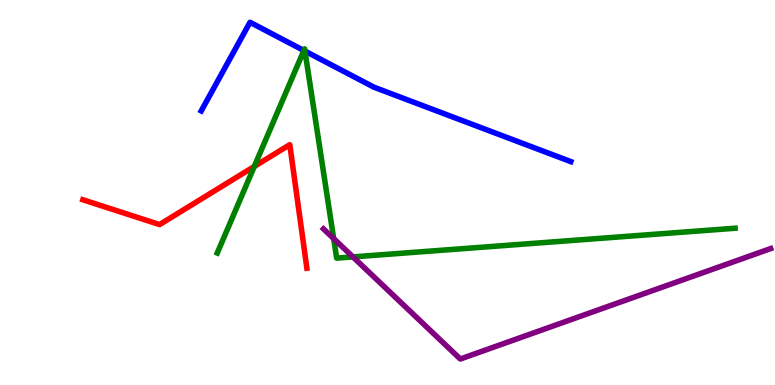[{'lines': ['blue', 'red'], 'intersections': []}, {'lines': ['green', 'red'], 'intersections': [{'x': 3.28, 'y': 5.68}]}, {'lines': ['purple', 'red'], 'intersections': []}, {'lines': ['blue', 'green'], 'intersections': [{'x': 3.92, 'y': 8.69}, {'x': 3.93, 'y': 8.67}]}, {'lines': ['blue', 'purple'], 'intersections': []}, {'lines': ['green', 'purple'], 'intersections': [{'x': 4.31, 'y': 3.8}, {'x': 4.55, 'y': 3.33}]}]